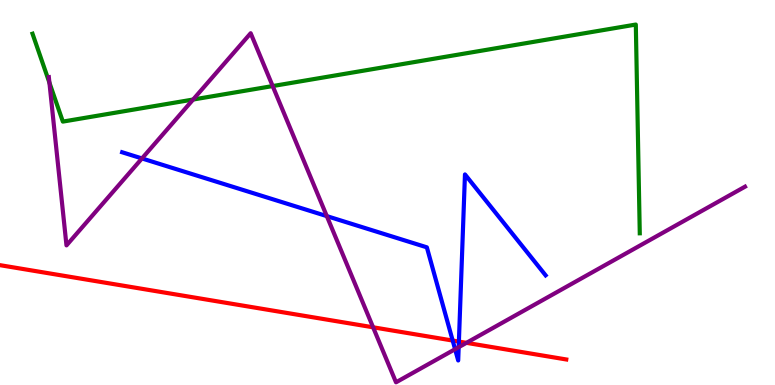[{'lines': ['blue', 'red'], 'intersections': [{'x': 5.84, 'y': 1.15}, {'x': 5.92, 'y': 1.13}]}, {'lines': ['green', 'red'], 'intersections': []}, {'lines': ['purple', 'red'], 'intersections': [{'x': 4.81, 'y': 1.5}, {'x': 6.02, 'y': 1.1}]}, {'lines': ['blue', 'green'], 'intersections': []}, {'lines': ['blue', 'purple'], 'intersections': [{'x': 1.83, 'y': 5.88}, {'x': 4.22, 'y': 4.39}, {'x': 5.87, 'y': 0.93}, {'x': 5.92, 'y': 0.982}]}, {'lines': ['green', 'purple'], 'intersections': [{'x': 0.638, 'y': 7.85}, {'x': 2.49, 'y': 7.41}, {'x': 3.52, 'y': 7.76}]}]